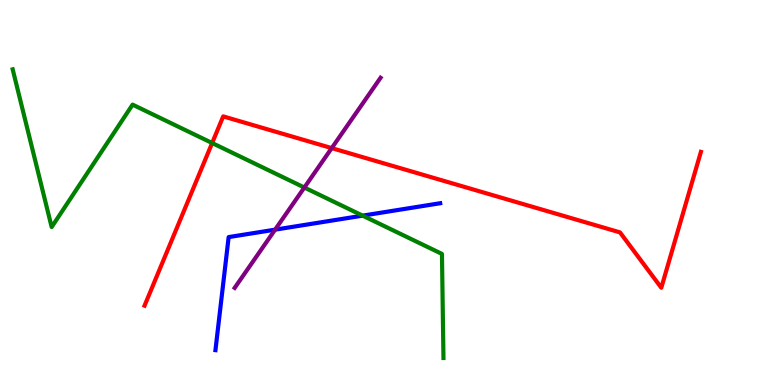[{'lines': ['blue', 'red'], 'intersections': []}, {'lines': ['green', 'red'], 'intersections': [{'x': 2.74, 'y': 6.29}]}, {'lines': ['purple', 'red'], 'intersections': [{'x': 4.28, 'y': 6.15}]}, {'lines': ['blue', 'green'], 'intersections': [{'x': 4.68, 'y': 4.4}]}, {'lines': ['blue', 'purple'], 'intersections': [{'x': 3.55, 'y': 4.03}]}, {'lines': ['green', 'purple'], 'intersections': [{'x': 3.93, 'y': 5.13}]}]